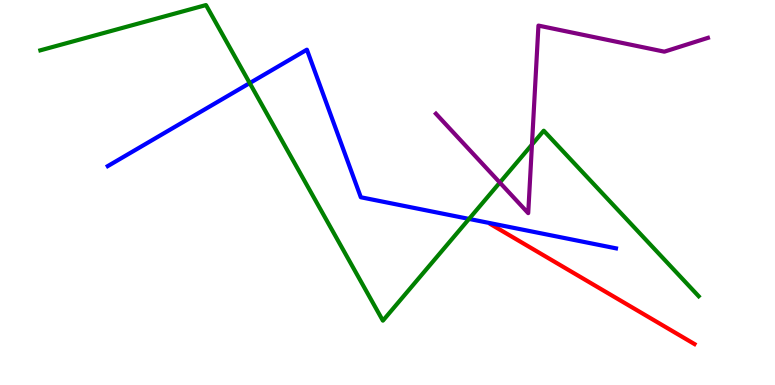[{'lines': ['blue', 'red'], 'intersections': []}, {'lines': ['green', 'red'], 'intersections': []}, {'lines': ['purple', 'red'], 'intersections': []}, {'lines': ['blue', 'green'], 'intersections': [{'x': 3.22, 'y': 7.84}, {'x': 6.05, 'y': 4.31}]}, {'lines': ['blue', 'purple'], 'intersections': []}, {'lines': ['green', 'purple'], 'intersections': [{'x': 6.45, 'y': 5.26}, {'x': 6.86, 'y': 6.24}]}]